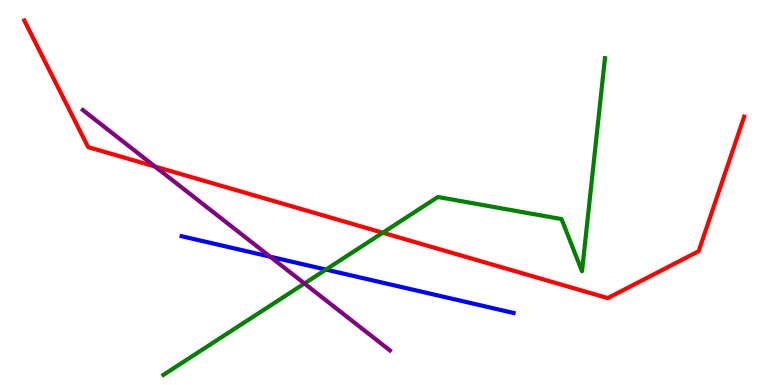[{'lines': ['blue', 'red'], 'intersections': []}, {'lines': ['green', 'red'], 'intersections': [{'x': 4.94, 'y': 3.95}]}, {'lines': ['purple', 'red'], 'intersections': [{'x': 2.0, 'y': 5.67}]}, {'lines': ['blue', 'green'], 'intersections': [{'x': 4.21, 'y': 3.0}]}, {'lines': ['blue', 'purple'], 'intersections': [{'x': 3.49, 'y': 3.33}]}, {'lines': ['green', 'purple'], 'intersections': [{'x': 3.93, 'y': 2.64}]}]